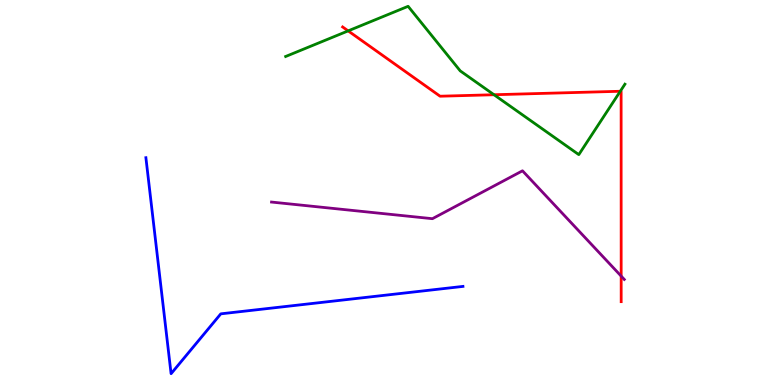[{'lines': ['blue', 'red'], 'intersections': []}, {'lines': ['green', 'red'], 'intersections': [{'x': 4.49, 'y': 9.2}, {'x': 6.37, 'y': 7.54}, {'x': 8.0, 'y': 7.63}]}, {'lines': ['purple', 'red'], 'intersections': [{'x': 8.02, 'y': 2.83}]}, {'lines': ['blue', 'green'], 'intersections': []}, {'lines': ['blue', 'purple'], 'intersections': []}, {'lines': ['green', 'purple'], 'intersections': []}]